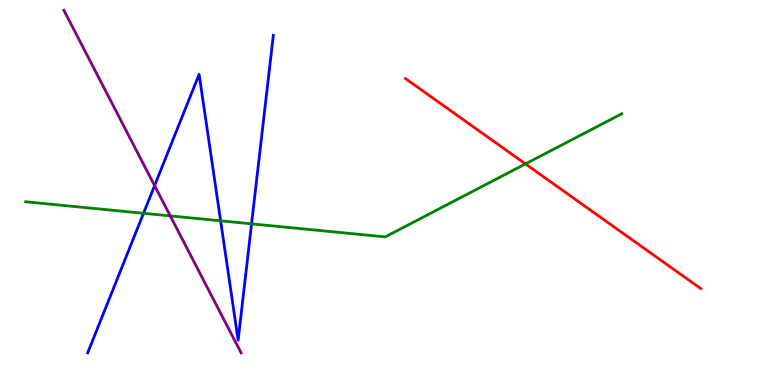[{'lines': ['blue', 'red'], 'intersections': []}, {'lines': ['green', 'red'], 'intersections': [{'x': 6.78, 'y': 5.74}]}, {'lines': ['purple', 'red'], 'intersections': []}, {'lines': ['blue', 'green'], 'intersections': [{'x': 1.85, 'y': 4.46}, {'x': 2.85, 'y': 4.26}, {'x': 3.25, 'y': 4.19}]}, {'lines': ['blue', 'purple'], 'intersections': [{'x': 1.99, 'y': 5.18}]}, {'lines': ['green', 'purple'], 'intersections': [{'x': 2.2, 'y': 4.39}]}]